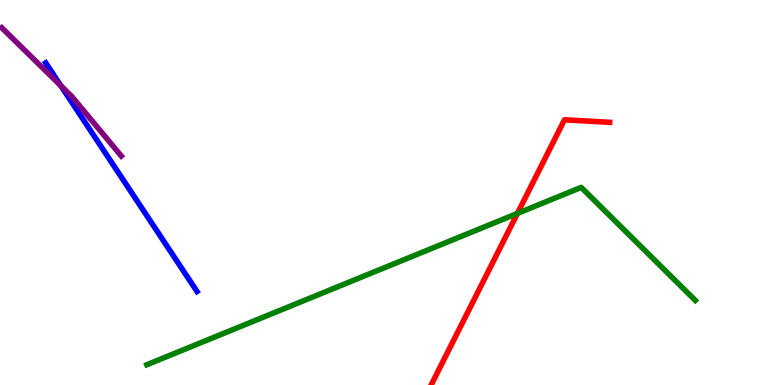[{'lines': ['blue', 'red'], 'intersections': []}, {'lines': ['green', 'red'], 'intersections': [{'x': 6.68, 'y': 4.46}]}, {'lines': ['purple', 'red'], 'intersections': []}, {'lines': ['blue', 'green'], 'intersections': []}, {'lines': ['blue', 'purple'], 'intersections': [{'x': 0.785, 'y': 7.77}]}, {'lines': ['green', 'purple'], 'intersections': []}]